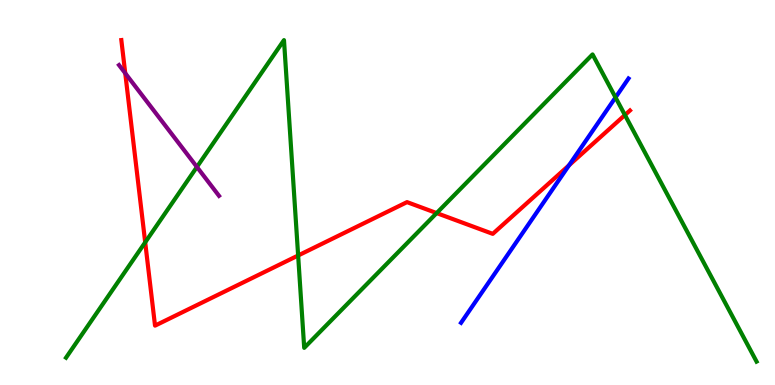[{'lines': ['blue', 'red'], 'intersections': [{'x': 7.34, 'y': 5.71}]}, {'lines': ['green', 'red'], 'intersections': [{'x': 1.87, 'y': 3.71}, {'x': 3.85, 'y': 3.36}, {'x': 5.63, 'y': 4.47}, {'x': 8.06, 'y': 7.01}]}, {'lines': ['purple', 'red'], 'intersections': [{'x': 1.62, 'y': 8.1}]}, {'lines': ['blue', 'green'], 'intersections': [{'x': 7.94, 'y': 7.47}]}, {'lines': ['blue', 'purple'], 'intersections': []}, {'lines': ['green', 'purple'], 'intersections': [{'x': 2.54, 'y': 5.66}]}]